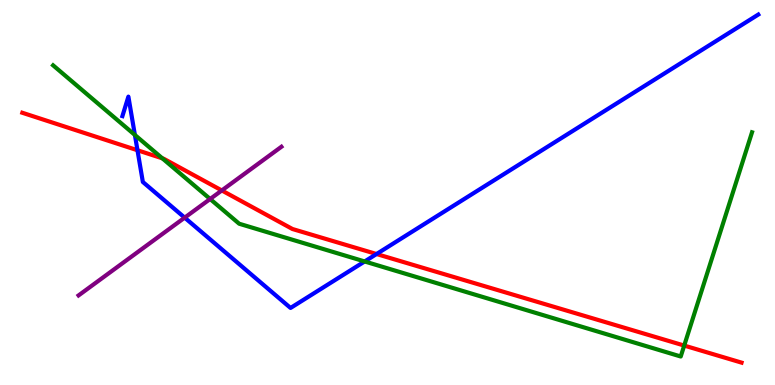[{'lines': ['blue', 'red'], 'intersections': [{'x': 1.77, 'y': 6.1}, {'x': 4.86, 'y': 3.4}]}, {'lines': ['green', 'red'], 'intersections': [{'x': 2.1, 'y': 5.89}, {'x': 8.83, 'y': 1.02}]}, {'lines': ['purple', 'red'], 'intersections': [{'x': 2.86, 'y': 5.05}]}, {'lines': ['blue', 'green'], 'intersections': [{'x': 1.74, 'y': 6.49}, {'x': 4.71, 'y': 3.21}]}, {'lines': ['blue', 'purple'], 'intersections': [{'x': 2.38, 'y': 4.35}]}, {'lines': ['green', 'purple'], 'intersections': [{'x': 2.71, 'y': 4.83}]}]